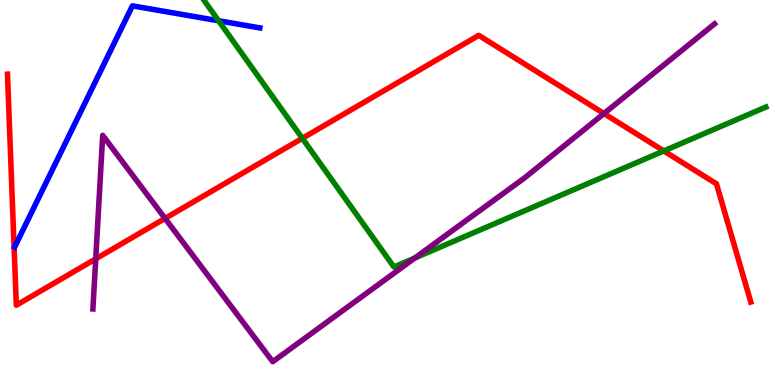[{'lines': ['blue', 'red'], 'intersections': []}, {'lines': ['green', 'red'], 'intersections': [{'x': 3.9, 'y': 6.41}, {'x': 8.57, 'y': 6.08}]}, {'lines': ['purple', 'red'], 'intersections': [{'x': 1.24, 'y': 3.28}, {'x': 2.13, 'y': 4.33}, {'x': 7.79, 'y': 7.05}]}, {'lines': ['blue', 'green'], 'intersections': [{'x': 2.82, 'y': 9.46}]}, {'lines': ['blue', 'purple'], 'intersections': []}, {'lines': ['green', 'purple'], 'intersections': [{'x': 5.35, 'y': 3.3}]}]